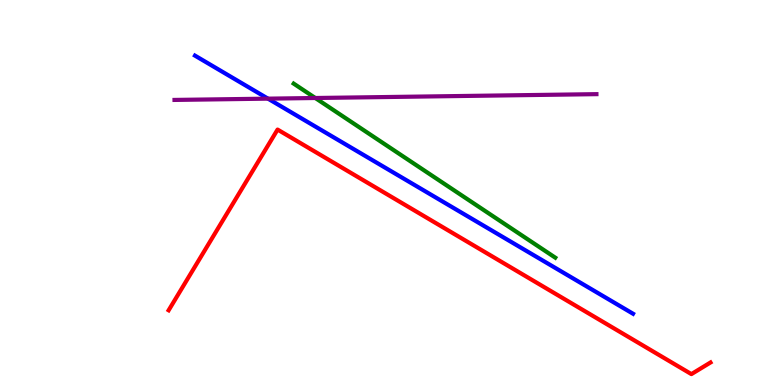[{'lines': ['blue', 'red'], 'intersections': []}, {'lines': ['green', 'red'], 'intersections': []}, {'lines': ['purple', 'red'], 'intersections': []}, {'lines': ['blue', 'green'], 'intersections': []}, {'lines': ['blue', 'purple'], 'intersections': [{'x': 3.46, 'y': 7.44}]}, {'lines': ['green', 'purple'], 'intersections': [{'x': 4.07, 'y': 7.45}]}]